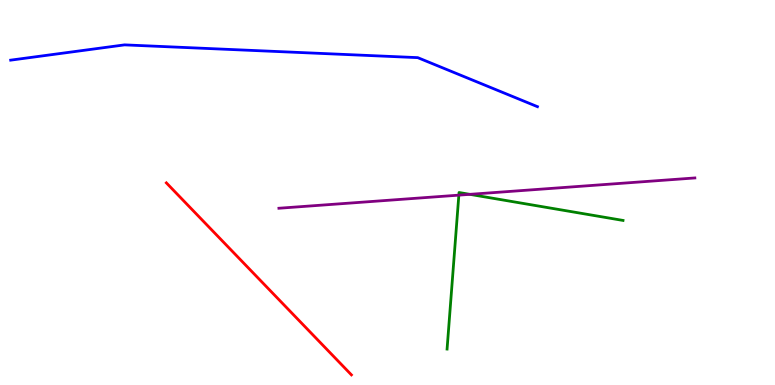[{'lines': ['blue', 'red'], 'intersections': []}, {'lines': ['green', 'red'], 'intersections': []}, {'lines': ['purple', 'red'], 'intersections': []}, {'lines': ['blue', 'green'], 'intersections': []}, {'lines': ['blue', 'purple'], 'intersections': []}, {'lines': ['green', 'purple'], 'intersections': [{'x': 5.92, 'y': 4.93}, {'x': 6.06, 'y': 4.95}]}]